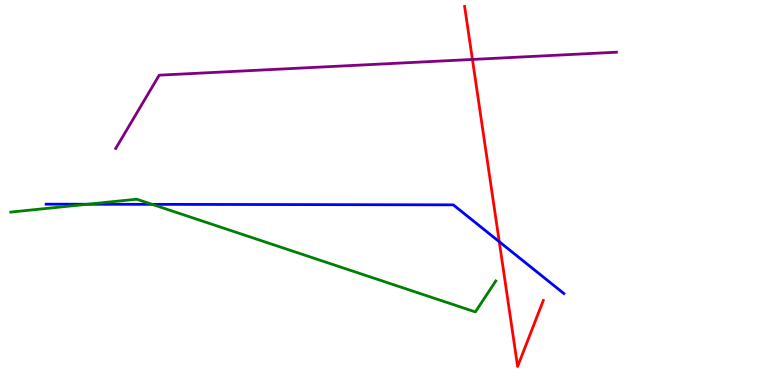[{'lines': ['blue', 'red'], 'intersections': [{'x': 6.44, 'y': 3.72}]}, {'lines': ['green', 'red'], 'intersections': []}, {'lines': ['purple', 'red'], 'intersections': [{'x': 6.1, 'y': 8.46}]}, {'lines': ['blue', 'green'], 'intersections': [{'x': 1.13, 'y': 4.7}, {'x': 1.96, 'y': 4.69}]}, {'lines': ['blue', 'purple'], 'intersections': []}, {'lines': ['green', 'purple'], 'intersections': []}]